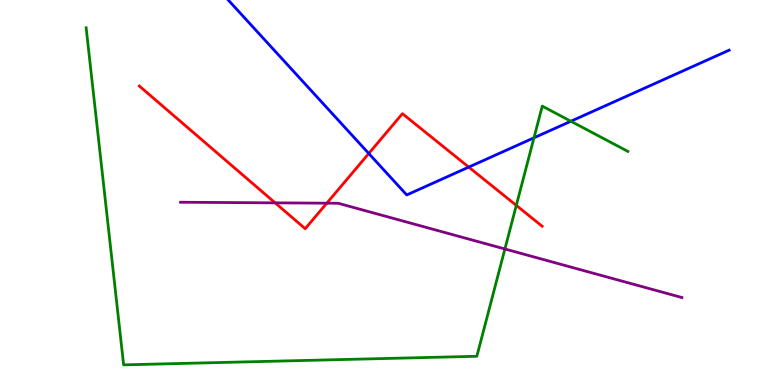[{'lines': ['blue', 'red'], 'intersections': [{'x': 4.76, 'y': 6.01}, {'x': 6.05, 'y': 5.66}]}, {'lines': ['green', 'red'], 'intersections': [{'x': 6.66, 'y': 4.66}]}, {'lines': ['purple', 'red'], 'intersections': [{'x': 3.55, 'y': 4.73}, {'x': 4.22, 'y': 4.72}]}, {'lines': ['blue', 'green'], 'intersections': [{'x': 6.89, 'y': 6.42}, {'x': 7.37, 'y': 6.85}]}, {'lines': ['blue', 'purple'], 'intersections': []}, {'lines': ['green', 'purple'], 'intersections': [{'x': 6.51, 'y': 3.53}]}]